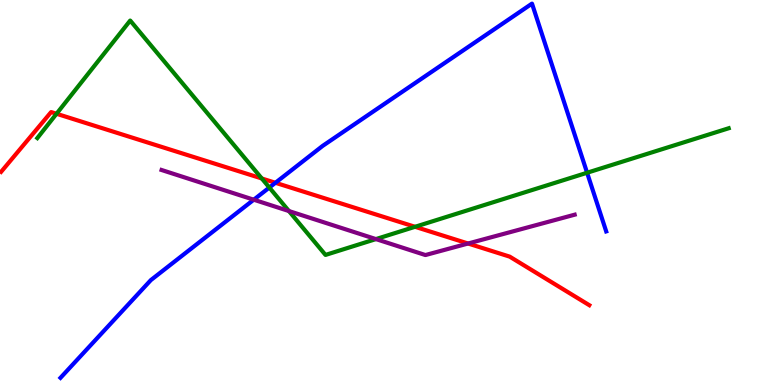[{'lines': ['blue', 'red'], 'intersections': [{'x': 3.55, 'y': 5.25}]}, {'lines': ['green', 'red'], 'intersections': [{'x': 0.729, 'y': 7.04}, {'x': 3.38, 'y': 5.36}, {'x': 5.36, 'y': 4.11}]}, {'lines': ['purple', 'red'], 'intersections': [{'x': 6.04, 'y': 3.67}]}, {'lines': ['blue', 'green'], 'intersections': [{'x': 3.48, 'y': 5.13}, {'x': 7.58, 'y': 5.51}]}, {'lines': ['blue', 'purple'], 'intersections': [{'x': 3.27, 'y': 4.81}]}, {'lines': ['green', 'purple'], 'intersections': [{'x': 3.73, 'y': 4.52}, {'x': 4.85, 'y': 3.79}]}]